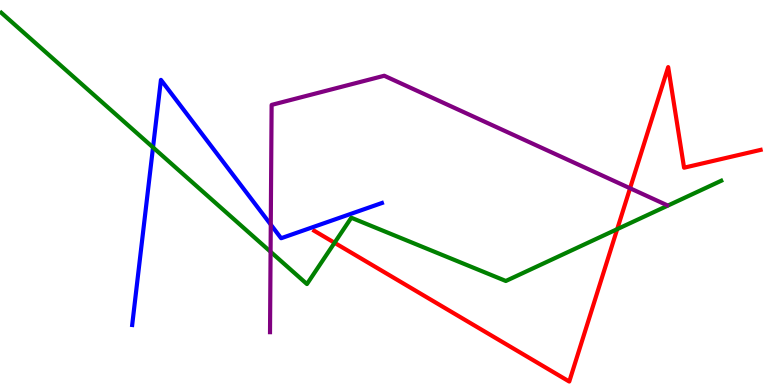[{'lines': ['blue', 'red'], 'intersections': []}, {'lines': ['green', 'red'], 'intersections': [{'x': 4.32, 'y': 3.69}, {'x': 7.96, 'y': 4.05}]}, {'lines': ['purple', 'red'], 'intersections': [{'x': 8.13, 'y': 5.11}]}, {'lines': ['blue', 'green'], 'intersections': [{'x': 1.97, 'y': 6.17}]}, {'lines': ['blue', 'purple'], 'intersections': [{'x': 3.49, 'y': 4.17}]}, {'lines': ['green', 'purple'], 'intersections': [{'x': 3.49, 'y': 3.46}]}]